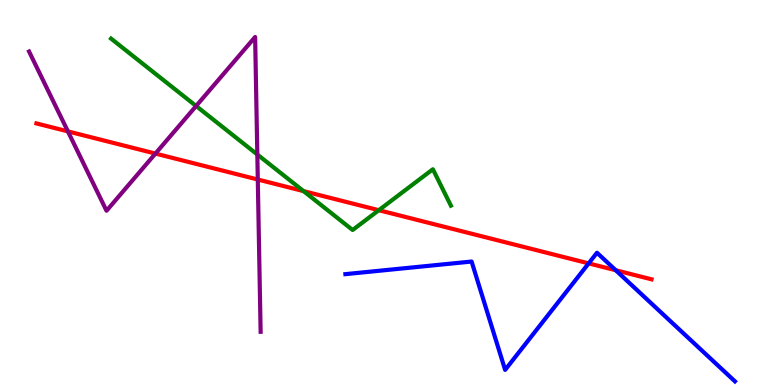[{'lines': ['blue', 'red'], 'intersections': [{'x': 7.6, 'y': 3.16}, {'x': 7.95, 'y': 2.98}]}, {'lines': ['green', 'red'], 'intersections': [{'x': 3.92, 'y': 5.04}, {'x': 4.89, 'y': 4.54}]}, {'lines': ['purple', 'red'], 'intersections': [{'x': 0.876, 'y': 6.59}, {'x': 2.01, 'y': 6.01}, {'x': 3.33, 'y': 5.34}]}, {'lines': ['blue', 'green'], 'intersections': []}, {'lines': ['blue', 'purple'], 'intersections': []}, {'lines': ['green', 'purple'], 'intersections': [{'x': 2.53, 'y': 7.25}, {'x': 3.32, 'y': 5.99}]}]